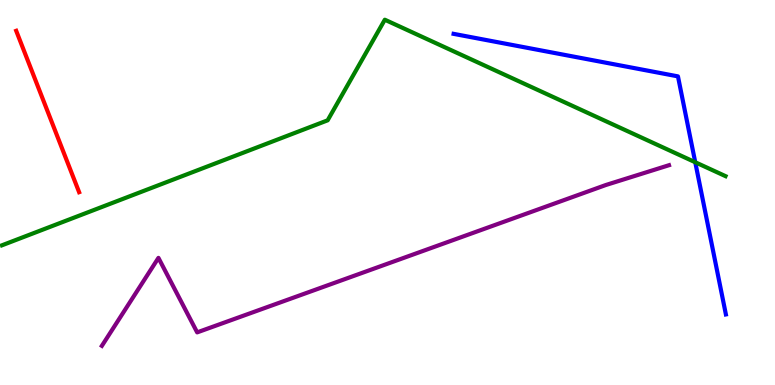[{'lines': ['blue', 'red'], 'intersections': []}, {'lines': ['green', 'red'], 'intersections': []}, {'lines': ['purple', 'red'], 'intersections': []}, {'lines': ['blue', 'green'], 'intersections': [{'x': 8.97, 'y': 5.79}]}, {'lines': ['blue', 'purple'], 'intersections': []}, {'lines': ['green', 'purple'], 'intersections': []}]